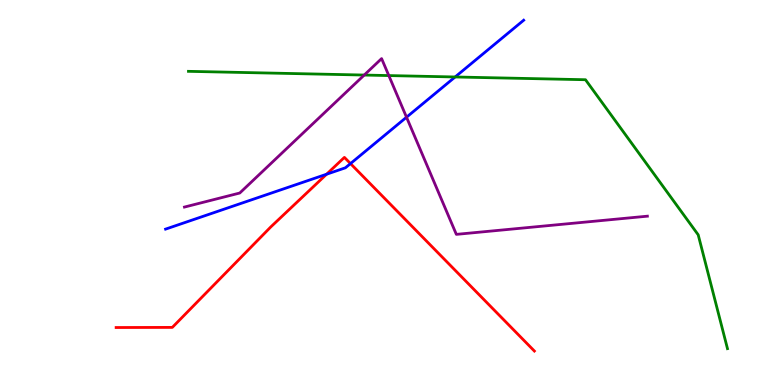[{'lines': ['blue', 'red'], 'intersections': [{'x': 4.21, 'y': 5.47}, {'x': 4.52, 'y': 5.75}]}, {'lines': ['green', 'red'], 'intersections': []}, {'lines': ['purple', 'red'], 'intersections': []}, {'lines': ['blue', 'green'], 'intersections': [{'x': 5.87, 'y': 8.0}]}, {'lines': ['blue', 'purple'], 'intersections': [{'x': 5.25, 'y': 6.96}]}, {'lines': ['green', 'purple'], 'intersections': [{'x': 4.7, 'y': 8.05}, {'x': 5.02, 'y': 8.04}]}]